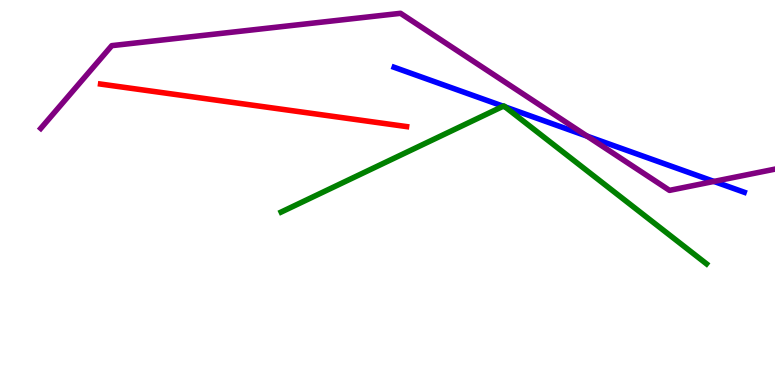[{'lines': ['blue', 'red'], 'intersections': []}, {'lines': ['green', 'red'], 'intersections': []}, {'lines': ['purple', 'red'], 'intersections': []}, {'lines': ['blue', 'green'], 'intersections': [{'x': 6.49, 'y': 7.24}, {'x': 6.52, 'y': 7.22}]}, {'lines': ['blue', 'purple'], 'intersections': [{'x': 7.58, 'y': 6.46}, {'x': 9.21, 'y': 5.29}]}, {'lines': ['green', 'purple'], 'intersections': []}]